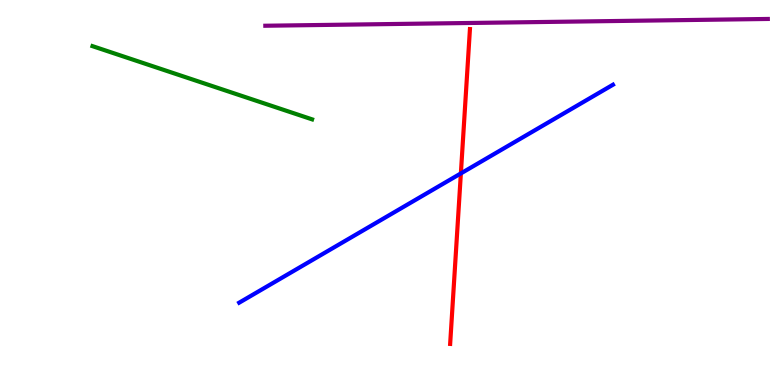[{'lines': ['blue', 'red'], 'intersections': [{'x': 5.95, 'y': 5.5}]}, {'lines': ['green', 'red'], 'intersections': []}, {'lines': ['purple', 'red'], 'intersections': []}, {'lines': ['blue', 'green'], 'intersections': []}, {'lines': ['blue', 'purple'], 'intersections': []}, {'lines': ['green', 'purple'], 'intersections': []}]